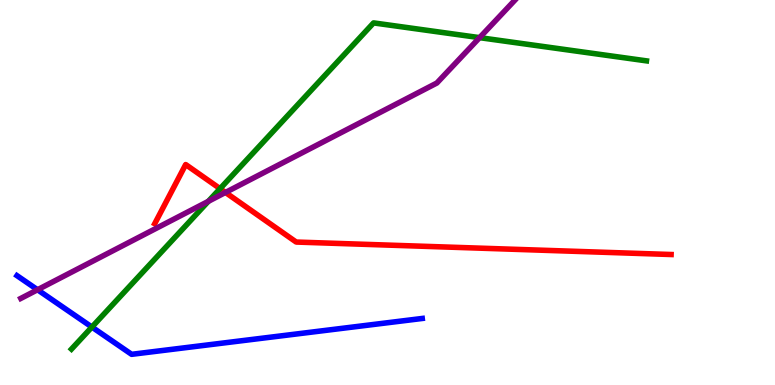[{'lines': ['blue', 'red'], 'intersections': []}, {'lines': ['green', 'red'], 'intersections': [{'x': 2.84, 'y': 5.1}]}, {'lines': ['purple', 'red'], 'intersections': [{'x': 2.91, 'y': 5.0}]}, {'lines': ['blue', 'green'], 'intersections': [{'x': 1.19, 'y': 1.5}]}, {'lines': ['blue', 'purple'], 'intersections': [{'x': 0.484, 'y': 2.47}]}, {'lines': ['green', 'purple'], 'intersections': [{'x': 2.69, 'y': 4.77}, {'x': 6.19, 'y': 9.02}]}]